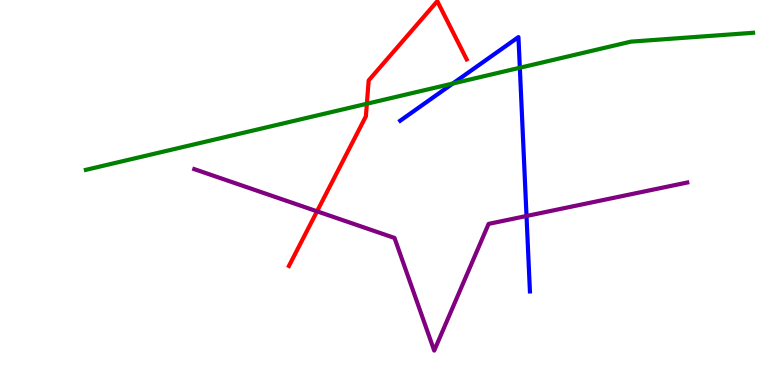[{'lines': ['blue', 'red'], 'intersections': []}, {'lines': ['green', 'red'], 'intersections': [{'x': 4.73, 'y': 7.31}]}, {'lines': ['purple', 'red'], 'intersections': [{'x': 4.09, 'y': 4.51}]}, {'lines': ['blue', 'green'], 'intersections': [{'x': 5.84, 'y': 7.83}, {'x': 6.71, 'y': 8.24}]}, {'lines': ['blue', 'purple'], 'intersections': [{'x': 6.79, 'y': 4.39}]}, {'lines': ['green', 'purple'], 'intersections': []}]